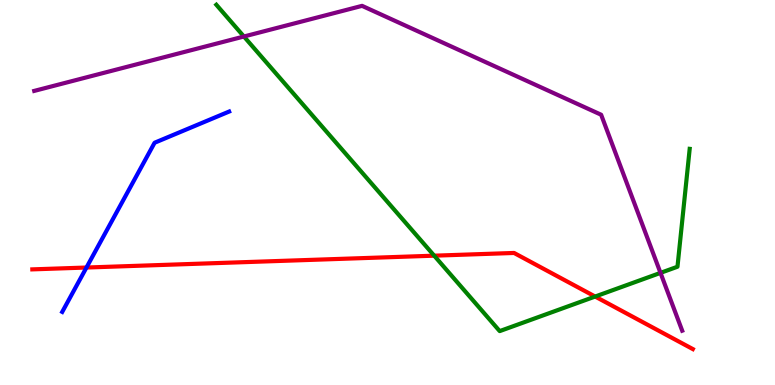[{'lines': ['blue', 'red'], 'intersections': [{'x': 1.12, 'y': 3.05}]}, {'lines': ['green', 'red'], 'intersections': [{'x': 5.6, 'y': 3.36}, {'x': 7.68, 'y': 2.3}]}, {'lines': ['purple', 'red'], 'intersections': []}, {'lines': ['blue', 'green'], 'intersections': []}, {'lines': ['blue', 'purple'], 'intersections': []}, {'lines': ['green', 'purple'], 'intersections': [{'x': 3.15, 'y': 9.05}, {'x': 8.52, 'y': 2.91}]}]